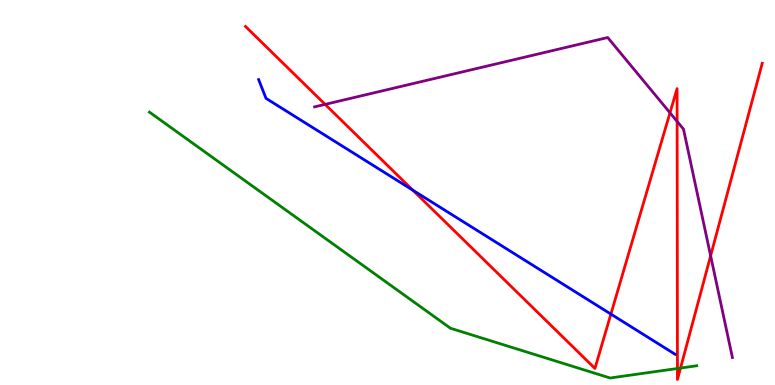[{'lines': ['blue', 'red'], 'intersections': [{'x': 5.33, 'y': 5.06}, {'x': 7.88, 'y': 1.84}]}, {'lines': ['green', 'red'], 'intersections': [{'x': 8.74, 'y': 0.429}, {'x': 8.78, 'y': 0.44}]}, {'lines': ['purple', 'red'], 'intersections': [{'x': 4.2, 'y': 7.29}, {'x': 8.64, 'y': 7.07}, {'x': 8.74, 'y': 6.85}, {'x': 9.17, 'y': 3.36}]}, {'lines': ['blue', 'green'], 'intersections': []}, {'lines': ['blue', 'purple'], 'intersections': []}, {'lines': ['green', 'purple'], 'intersections': []}]